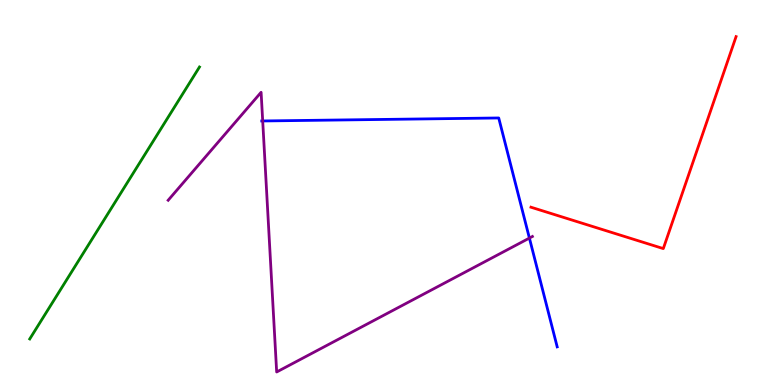[{'lines': ['blue', 'red'], 'intersections': []}, {'lines': ['green', 'red'], 'intersections': []}, {'lines': ['purple', 'red'], 'intersections': []}, {'lines': ['blue', 'green'], 'intersections': []}, {'lines': ['blue', 'purple'], 'intersections': [{'x': 3.39, 'y': 6.86}, {'x': 6.83, 'y': 3.82}]}, {'lines': ['green', 'purple'], 'intersections': []}]